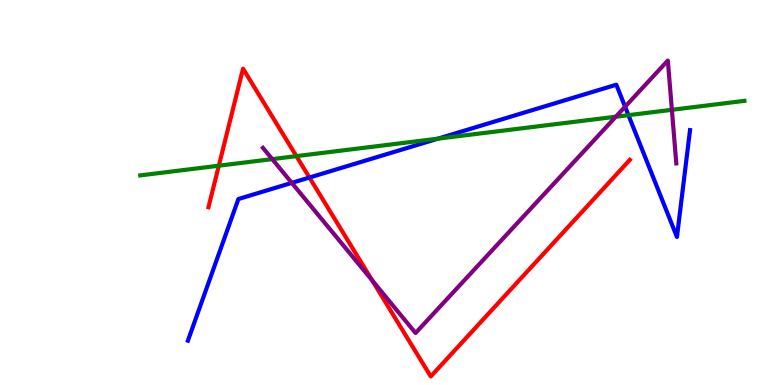[{'lines': ['blue', 'red'], 'intersections': [{'x': 3.99, 'y': 5.39}]}, {'lines': ['green', 'red'], 'intersections': [{'x': 2.82, 'y': 5.7}, {'x': 3.82, 'y': 5.94}]}, {'lines': ['purple', 'red'], 'intersections': [{'x': 4.8, 'y': 2.72}]}, {'lines': ['blue', 'green'], 'intersections': [{'x': 5.65, 'y': 6.4}, {'x': 8.11, 'y': 7.01}]}, {'lines': ['blue', 'purple'], 'intersections': [{'x': 3.77, 'y': 5.25}, {'x': 8.07, 'y': 7.23}]}, {'lines': ['green', 'purple'], 'intersections': [{'x': 3.51, 'y': 5.87}, {'x': 7.95, 'y': 6.97}, {'x': 8.67, 'y': 7.15}]}]